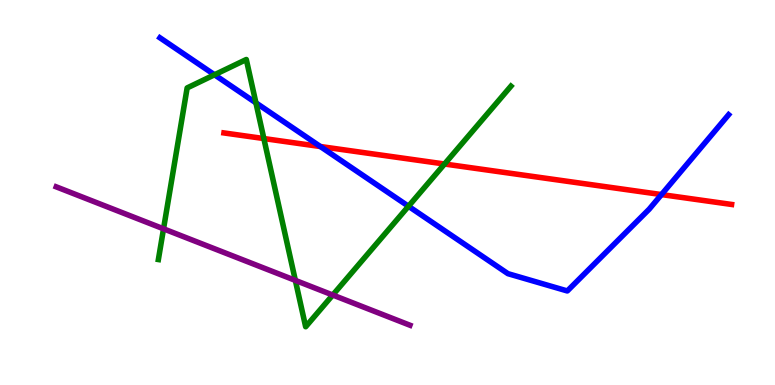[{'lines': ['blue', 'red'], 'intersections': [{'x': 4.13, 'y': 6.19}, {'x': 8.54, 'y': 4.95}]}, {'lines': ['green', 'red'], 'intersections': [{'x': 3.4, 'y': 6.4}, {'x': 5.74, 'y': 5.74}]}, {'lines': ['purple', 'red'], 'intersections': []}, {'lines': ['blue', 'green'], 'intersections': [{'x': 2.77, 'y': 8.06}, {'x': 3.3, 'y': 7.33}, {'x': 5.27, 'y': 4.64}]}, {'lines': ['blue', 'purple'], 'intersections': []}, {'lines': ['green', 'purple'], 'intersections': [{'x': 2.11, 'y': 4.06}, {'x': 3.81, 'y': 2.72}, {'x': 4.29, 'y': 2.34}]}]